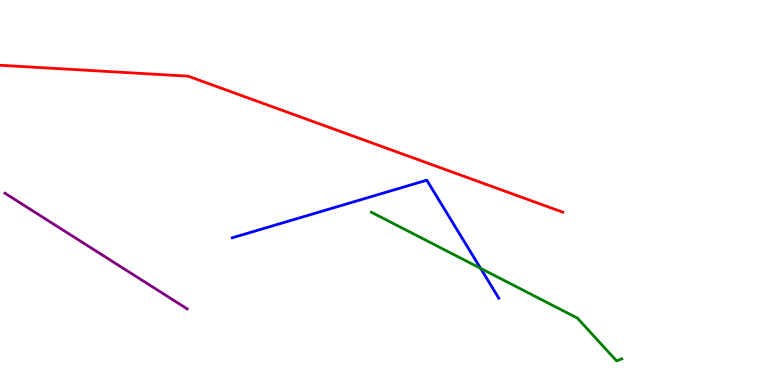[{'lines': ['blue', 'red'], 'intersections': []}, {'lines': ['green', 'red'], 'intersections': []}, {'lines': ['purple', 'red'], 'intersections': []}, {'lines': ['blue', 'green'], 'intersections': [{'x': 6.2, 'y': 3.03}]}, {'lines': ['blue', 'purple'], 'intersections': []}, {'lines': ['green', 'purple'], 'intersections': []}]